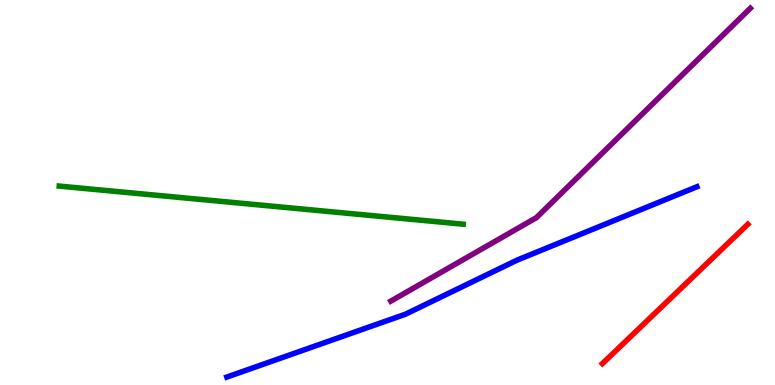[{'lines': ['blue', 'red'], 'intersections': []}, {'lines': ['green', 'red'], 'intersections': []}, {'lines': ['purple', 'red'], 'intersections': []}, {'lines': ['blue', 'green'], 'intersections': []}, {'lines': ['blue', 'purple'], 'intersections': []}, {'lines': ['green', 'purple'], 'intersections': []}]